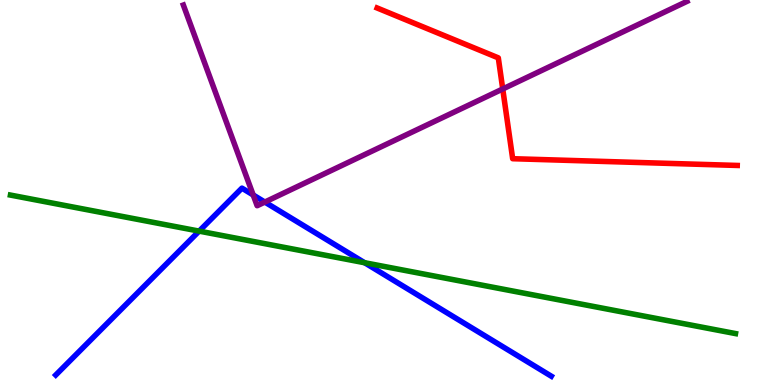[{'lines': ['blue', 'red'], 'intersections': []}, {'lines': ['green', 'red'], 'intersections': []}, {'lines': ['purple', 'red'], 'intersections': [{'x': 6.49, 'y': 7.69}]}, {'lines': ['blue', 'green'], 'intersections': [{'x': 2.57, 'y': 4.0}, {'x': 4.71, 'y': 3.18}]}, {'lines': ['blue', 'purple'], 'intersections': [{'x': 3.27, 'y': 4.94}, {'x': 3.42, 'y': 4.75}]}, {'lines': ['green', 'purple'], 'intersections': []}]